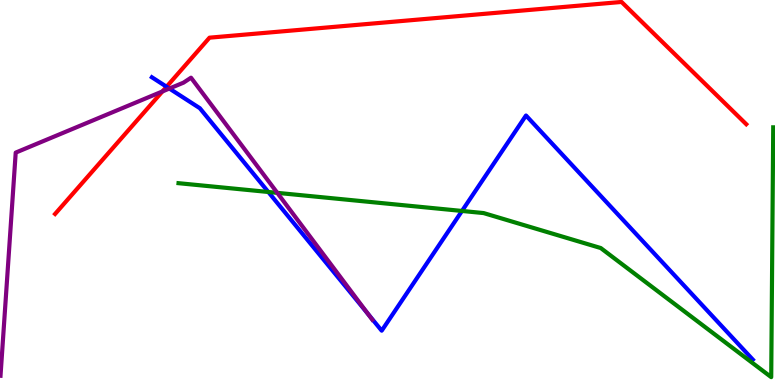[{'lines': ['blue', 'red'], 'intersections': [{'x': 2.15, 'y': 7.75}]}, {'lines': ['green', 'red'], 'intersections': []}, {'lines': ['purple', 'red'], 'intersections': [{'x': 2.1, 'y': 7.63}]}, {'lines': ['blue', 'green'], 'intersections': [{'x': 3.46, 'y': 5.01}, {'x': 5.96, 'y': 4.52}]}, {'lines': ['blue', 'purple'], 'intersections': [{'x': 2.19, 'y': 7.7}, {'x': 4.75, 'y': 1.85}]}, {'lines': ['green', 'purple'], 'intersections': [{'x': 3.58, 'y': 4.99}]}]